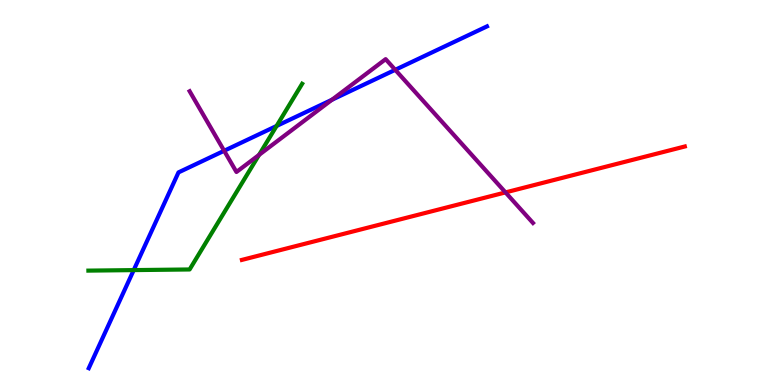[{'lines': ['blue', 'red'], 'intersections': []}, {'lines': ['green', 'red'], 'intersections': []}, {'lines': ['purple', 'red'], 'intersections': [{'x': 6.52, 'y': 5.0}]}, {'lines': ['blue', 'green'], 'intersections': [{'x': 1.73, 'y': 2.98}, {'x': 3.57, 'y': 6.73}]}, {'lines': ['blue', 'purple'], 'intersections': [{'x': 2.89, 'y': 6.08}, {'x': 4.28, 'y': 7.41}, {'x': 5.1, 'y': 8.19}]}, {'lines': ['green', 'purple'], 'intersections': [{'x': 3.34, 'y': 5.98}]}]